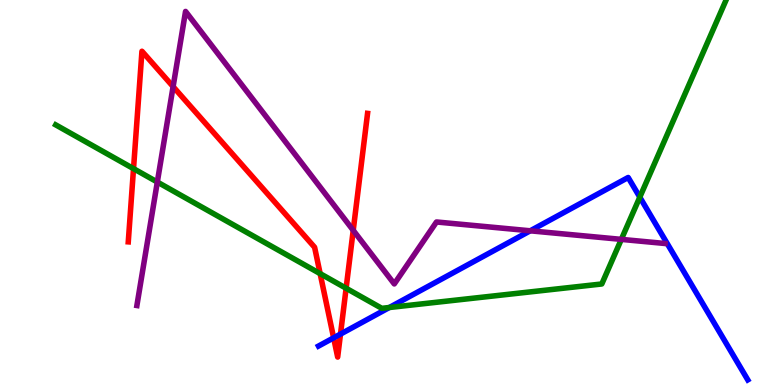[{'lines': ['blue', 'red'], 'intersections': [{'x': 4.3, 'y': 1.23}, {'x': 4.39, 'y': 1.32}]}, {'lines': ['green', 'red'], 'intersections': [{'x': 1.72, 'y': 5.62}, {'x': 4.13, 'y': 2.89}, {'x': 4.47, 'y': 2.51}]}, {'lines': ['purple', 'red'], 'intersections': [{'x': 2.23, 'y': 7.75}, {'x': 4.56, 'y': 4.02}]}, {'lines': ['blue', 'green'], 'intersections': [{'x': 5.02, 'y': 2.01}, {'x': 8.26, 'y': 4.88}]}, {'lines': ['blue', 'purple'], 'intersections': [{'x': 6.84, 'y': 4.01}]}, {'lines': ['green', 'purple'], 'intersections': [{'x': 2.03, 'y': 5.27}, {'x': 8.02, 'y': 3.78}]}]